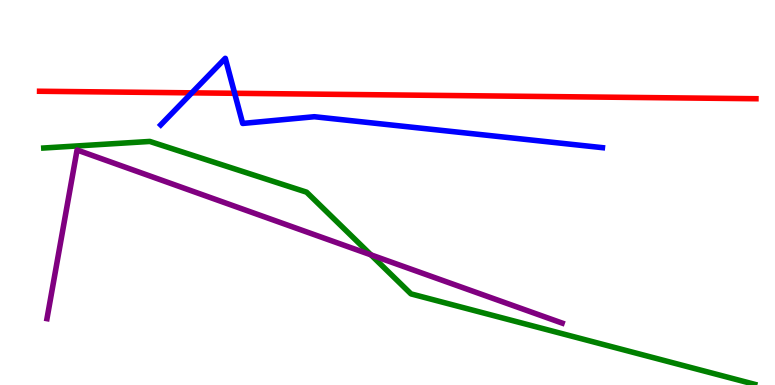[{'lines': ['blue', 'red'], 'intersections': [{'x': 2.47, 'y': 7.59}, {'x': 3.03, 'y': 7.58}]}, {'lines': ['green', 'red'], 'intersections': []}, {'lines': ['purple', 'red'], 'intersections': []}, {'lines': ['blue', 'green'], 'intersections': []}, {'lines': ['blue', 'purple'], 'intersections': []}, {'lines': ['green', 'purple'], 'intersections': [{'x': 4.79, 'y': 3.38}]}]